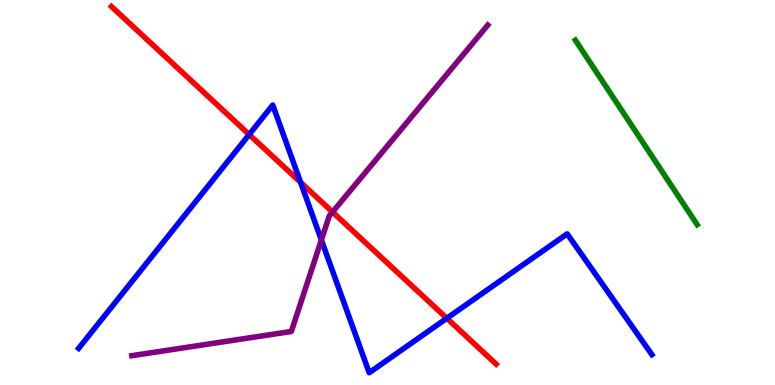[{'lines': ['blue', 'red'], 'intersections': [{'x': 3.22, 'y': 6.51}, {'x': 3.88, 'y': 5.26}, {'x': 5.77, 'y': 1.73}]}, {'lines': ['green', 'red'], 'intersections': []}, {'lines': ['purple', 'red'], 'intersections': [{'x': 4.29, 'y': 4.49}]}, {'lines': ['blue', 'green'], 'intersections': []}, {'lines': ['blue', 'purple'], 'intersections': [{'x': 4.15, 'y': 3.77}]}, {'lines': ['green', 'purple'], 'intersections': []}]